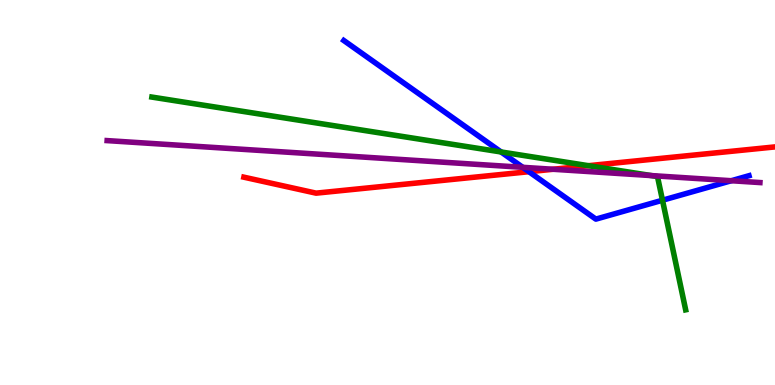[{'lines': ['blue', 'red'], 'intersections': [{'x': 6.82, 'y': 5.54}]}, {'lines': ['green', 'red'], 'intersections': [{'x': 7.59, 'y': 5.7}]}, {'lines': ['purple', 'red'], 'intersections': [{'x': 7.14, 'y': 5.6}]}, {'lines': ['blue', 'green'], 'intersections': [{'x': 6.47, 'y': 6.05}, {'x': 8.55, 'y': 4.8}]}, {'lines': ['blue', 'purple'], 'intersections': [{'x': 6.75, 'y': 5.65}, {'x': 9.44, 'y': 5.31}]}, {'lines': ['green', 'purple'], 'intersections': [{'x': 8.41, 'y': 5.44}]}]